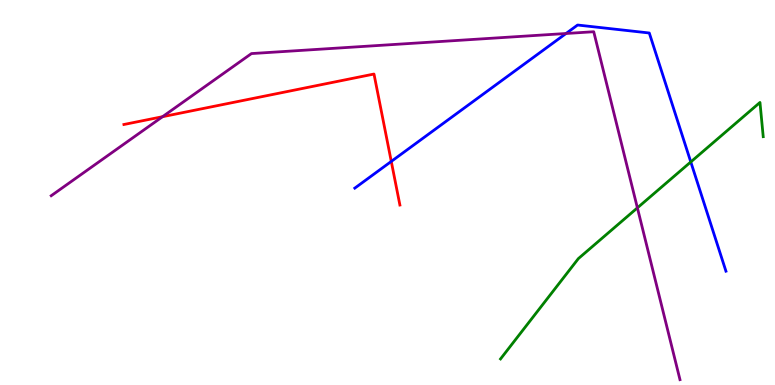[{'lines': ['blue', 'red'], 'intersections': [{'x': 5.05, 'y': 5.81}]}, {'lines': ['green', 'red'], 'intersections': []}, {'lines': ['purple', 'red'], 'intersections': [{'x': 2.1, 'y': 6.97}]}, {'lines': ['blue', 'green'], 'intersections': [{'x': 8.91, 'y': 5.79}]}, {'lines': ['blue', 'purple'], 'intersections': [{'x': 7.3, 'y': 9.13}]}, {'lines': ['green', 'purple'], 'intersections': [{'x': 8.22, 'y': 4.6}]}]